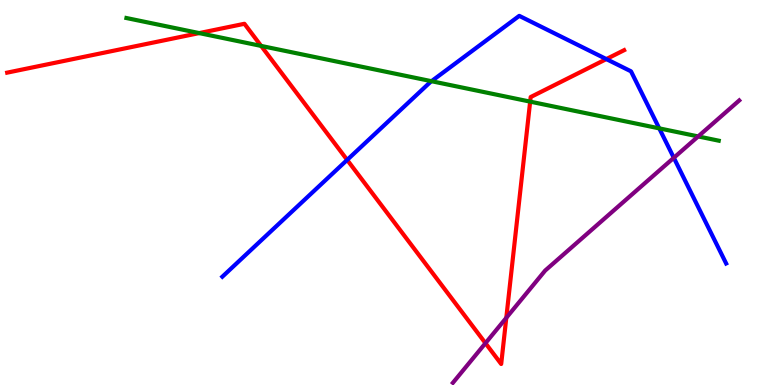[{'lines': ['blue', 'red'], 'intersections': [{'x': 4.48, 'y': 5.85}, {'x': 7.82, 'y': 8.47}]}, {'lines': ['green', 'red'], 'intersections': [{'x': 2.57, 'y': 9.14}, {'x': 3.37, 'y': 8.81}, {'x': 6.84, 'y': 7.36}]}, {'lines': ['purple', 'red'], 'intersections': [{'x': 6.26, 'y': 1.09}, {'x': 6.53, 'y': 1.74}]}, {'lines': ['blue', 'green'], 'intersections': [{'x': 5.57, 'y': 7.89}, {'x': 8.51, 'y': 6.67}]}, {'lines': ['blue', 'purple'], 'intersections': [{'x': 8.69, 'y': 5.9}]}, {'lines': ['green', 'purple'], 'intersections': [{'x': 9.01, 'y': 6.46}]}]